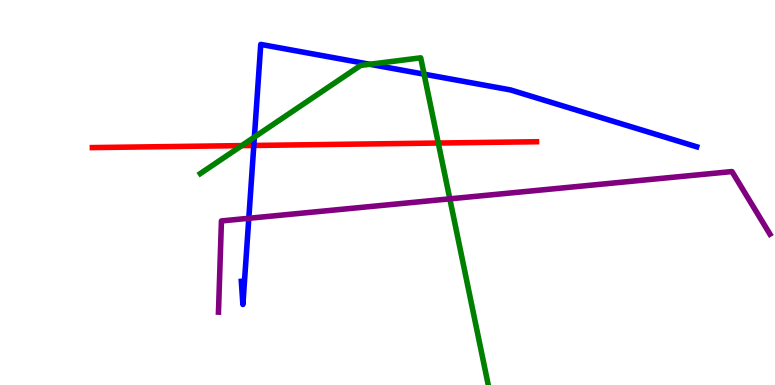[{'lines': ['blue', 'red'], 'intersections': [{'x': 3.27, 'y': 6.22}]}, {'lines': ['green', 'red'], 'intersections': [{'x': 3.12, 'y': 6.22}, {'x': 5.66, 'y': 6.28}]}, {'lines': ['purple', 'red'], 'intersections': []}, {'lines': ['blue', 'green'], 'intersections': [{'x': 3.28, 'y': 6.44}, {'x': 4.77, 'y': 8.33}, {'x': 5.47, 'y': 8.07}]}, {'lines': ['blue', 'purple'], 'intersections': [{'x': 3.21, 'y': 4.33}]}, {'lines': ['green', 'purple'], 'intersections': [{'x': 5.8, 'y': 4.84}]}]